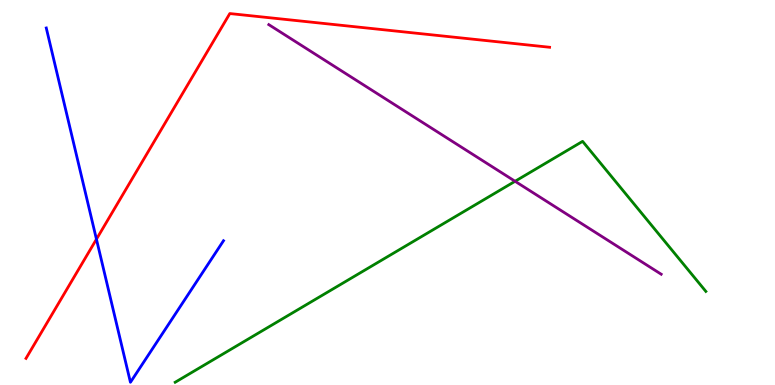[{'lines': ['blue', 'red'], 'intersections': [{'x': 1.24, 'y': 3.79}]}, {'lines': ['green', 'red'], 'intersections': []}, {'lines': ['purple', 'red'], 'intersections': []}, {'lines': ['blue', 'green'], 'intersections': []}, {'lines': ['blue', 'purple'], 'intersections': []}, {'lines': ['green', 'purple'], 'intersections': [{'x': 6.65, 'y': 5.29}]}]